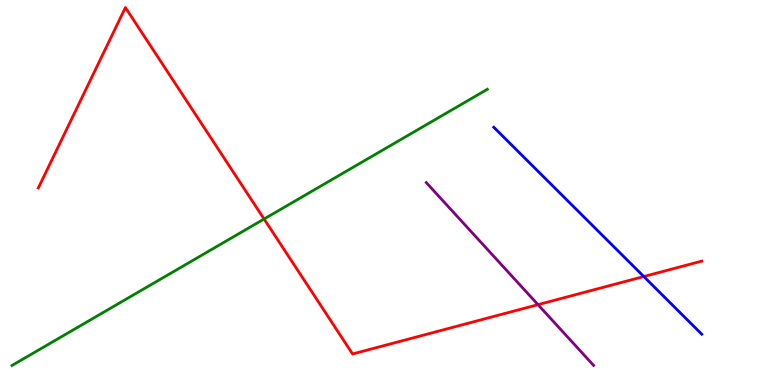[{'lines': ['blue', 'red'], 'intersections': [{'x': 8.31, 'y': 2.82}]}, {'lines': ['green', 'red'], 'intersections': [{'x': 3.41, 'y': 4.31}]}, {'lines': ['purple', 'red'], 'intersections': [{'x': 6.94, 'y': 2.09}]}, {'lines': ['blue', 'green'], 'intersections': []}, {'lines': ['blue', 'purple'], 'intersections': []}, {'lines': ['green', 'purple'], 'intersections': []}]